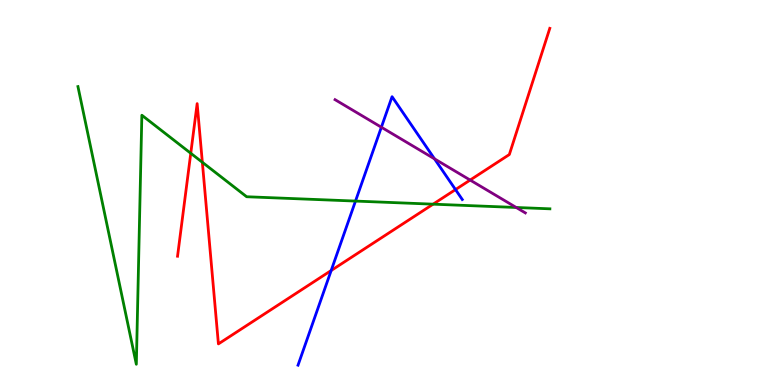[{'lines': ['blue', 'red'], 'intersections': [{'x': 4.27, 'y': 2.97}, {'x': 5.88, 'y': 5.08}]}, {'lines': ['green', 'red'], 'intersections': [{'x': 2.46, 'y': 6.02}, {'x': 2.61, 'y': 5.78}, {'x': 5.59, 'y': 4.7}]}, {'lines': ['purple', 'red'], 'intersections': [{'x': 6.07, 'y': 5.32}]}, {'lines': ['blue', 'green'], 'intersections': [{'x': 4.59, 'y': 4.78}]}, {'lines': ['blue', 'purple'], 'intersections': [{'x': 4.92, 'y': 6.7}, {'x': 5.61, 'y': 5.87}]}, {'lines': ['green', 'purple'], 'intersections': [{'x': 6.66, 'y': 4.61}]}]